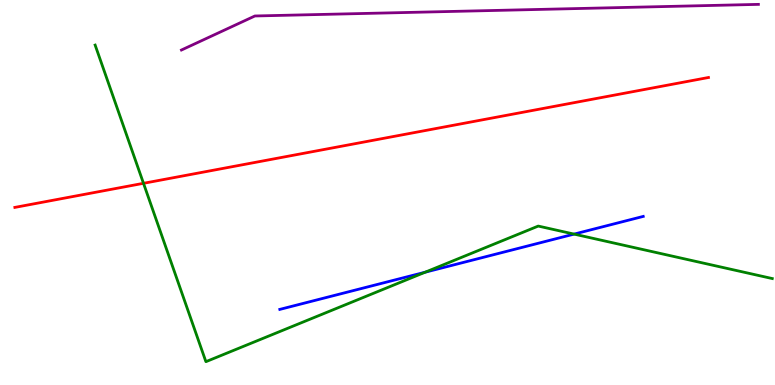[{'lines': ['blue', 'red'], 'intersections': []}, {'lines': ['green', 'red'], 'intersections': [{'x': 1.85, 'y': 5.24}]}, {'lines': ['purple', 'red'], 'intersections': []}, {'lines': ['blue', 'green'], 'intersections': [{'x': 5.49, 'y': 2.93}, {'x': 7.41, 'y': 3.92}]}, {'lines': ['blue', 'purple'], 'intersections': []}, {'lines': ['green', 'purple'], 'intersections': []}]